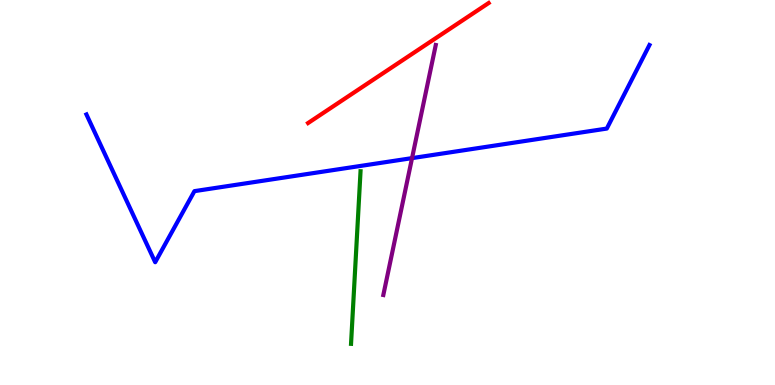[{'lines': ['blue', 'red'], 'intersections': []}, {'lines': ['green', 'red'], 'intersections': []}, {'lines': ['purple', 'red'], 'intersections': []}, {'lines': ['blue', 'green'], 'intersections': []}, {'lines': ['blue', 'purple'], 'intersections': [{'x': 5.32, 'y': 5.89}]}, {'lines': ['green', 'purple'], 'intersections': []}]